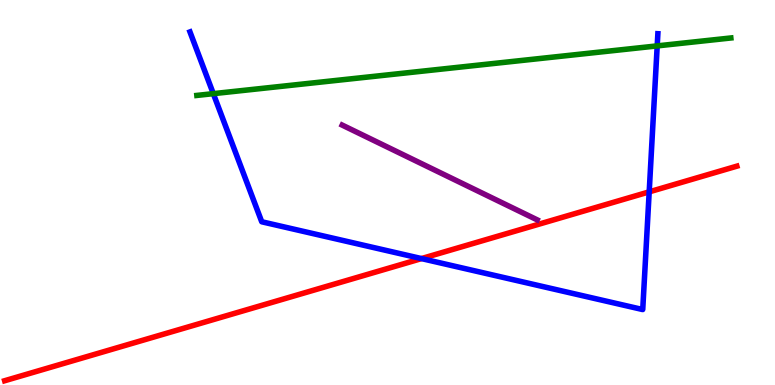[{'lines': ['blue', 'red'], 'intersections': [{'x': 5.44, 'y': 3.28}, {'x': 8.38, 'y': 5.02}]}, {'lines': ['green', 'red'], 'intersections': []}, {'lines': ['purple', 'red'], 'intersections': []}, {'lines': ['blue', 'green'], 'intersections': [{'x': 2.75, 'y': 7.57}, {'x': 8.48, 'y': 8.81}]}, {'lines': ['blue', 'purple'], 'intersections': []}, {'lines': ['green', 'purple'], 'intersections': []}]